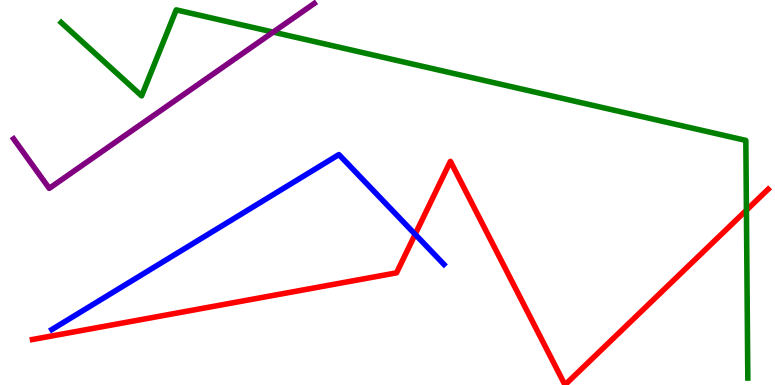[{'lines': ['blue', 'red'], 'intersections': [{'x': 5.36, 'y': 3.91}]}, {'lines': ['green', 'red'], 'intersections': [{'x': 9.63, 'y': 4.54}]}, {'lines': ['purple', 'red'], 'intersections': []}, {'lines': ['blue', 'green'], 'intersections': []}, {'lines': ['blue', 'purple'], 'intersections': []}, {'lines': ['green', 'purple'], 'intersections': [{'x': 3.52, 'y': 9.17}]}]